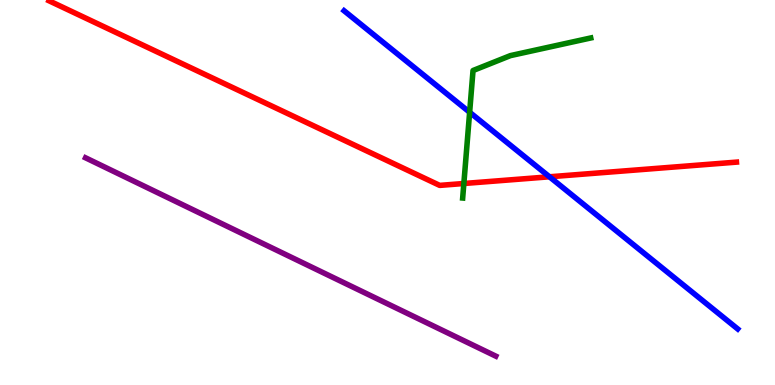[{'lines': ['blue', 'red'], 'intersections': [{'x': 7.09, 'y': 5.41}]}, {'lines': ['green', 'red'], 'intersections': [{'x': 5.99, 'y': 5.23}]}, {'lines': ['purple', 'red'], 'intersections': []}, {'lines': ['blue', 'green'], 'intersections': [{'x': 6.06, 'y': 7.08}]}, {'lines': ['blue', 'purple'], 'intersections': []}, {'lines': ['green', 'purple'], 'intersections': []}]